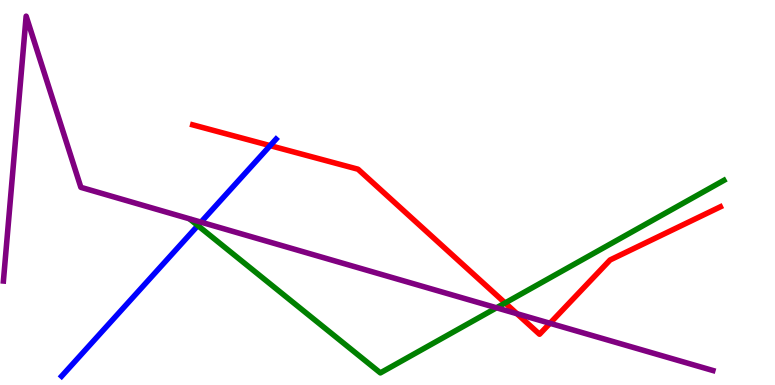[{'lines': ['blue', 'red'], 'intersections': [{'x': 3.49, 'y': 6.22}]}, {'lines': ['green', 'red'], 'intersections': [{'x': 6.52, 'y': 2.13}]}, {'lines': ['purple', 'red'], 'intersections': [{'x': 6.67, 'y': 1.85}, {'x': 7.1, 'y': 1.6}]}, {'lines': ['blue', 'green'], 'intersections': [{'x': 2.55, 'y': 4.14}]}, {'lines': ['blue', 'purple'], 'intersections': [{'x': 2.59, 'y': 4.23}]}, {'lines': ['green', 'purple'], 'intersections': [{'x': 6.41, 'y': 2.01}]}]